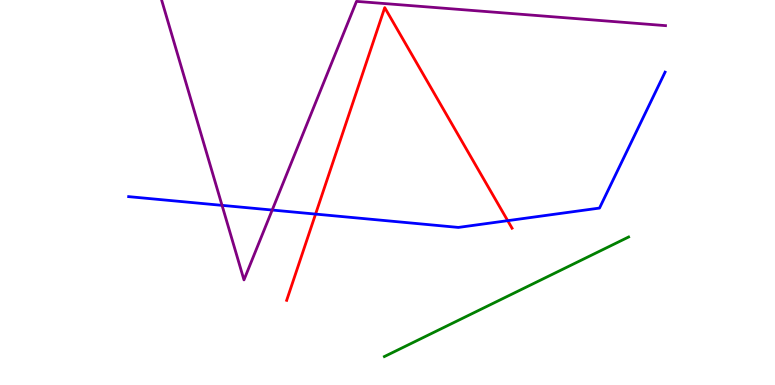[{'lines': ['blue', 'red'], 'intersections': [{'x': 4.07, 'y': 4.44}, {'x': 6.55, 'y': 4.27}]}, {'lines': ['green', 'red'], 'intersections': []}, {'lines': ['purple', 'red'], 'intersections': []}, {'lines': ['blue', 'green'], 'intersections': []}, {'lines': ['blue', 'purple'], 'intersections': [{'x': 2.87, 'y': 4.67}, {'x': 3.51, 'y': 4.54}]}, {'lines': ['green', 'purple'], 'intersections': []}]